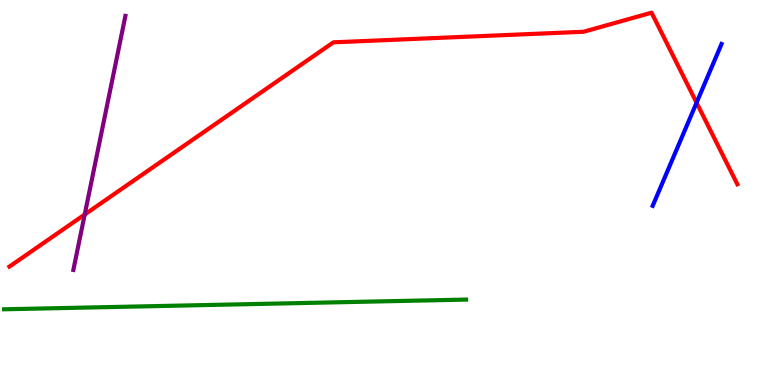[{'lines': ['blue', 'red'], 'intersections': [{'x': 8.99, 'y': 7.33}]}, {'lines': ['green', 'red'], 'intersections': []}, {'lines': ['purple', 'red'], 'intersections': [{'x': 1.09, 'y': 4.43}]}, {'lines': ['blue', 'green'], 'intersections': []}, {'lines': ['blue', 'purple'], 'intersections': []}, {'lines': ['green', 'purple'], 'intersections': []}]